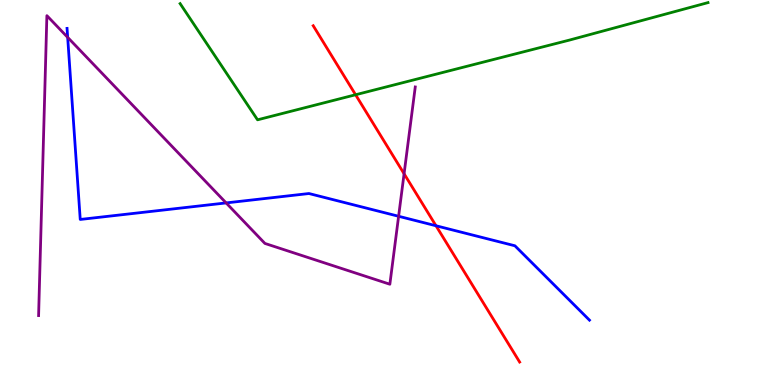[{'lines': ['blue', 'red'], 'intersections': [{'x': 5.63, 'y': 4.14}]}, {'lines': ['green', 'red'], 'intersections': [{'x': 4.59, 'y': 7.54}]}, {'lines': ['purple', 'red'], 'intersections': [{'x': 5.21, 'y': 5.49}]}, {'lines': ['blue', 'green'], 'intersections': []}, {'lines': ['blue', 'purple'], 'intersections': [{'x': 0.873, 'y': 9.03}, {'x': 2.92, 'y': 4.73}, {'x': 5.14, 'y': 4.38}]}, {'lines': ['green', 'purple'], 'intersections': []}]